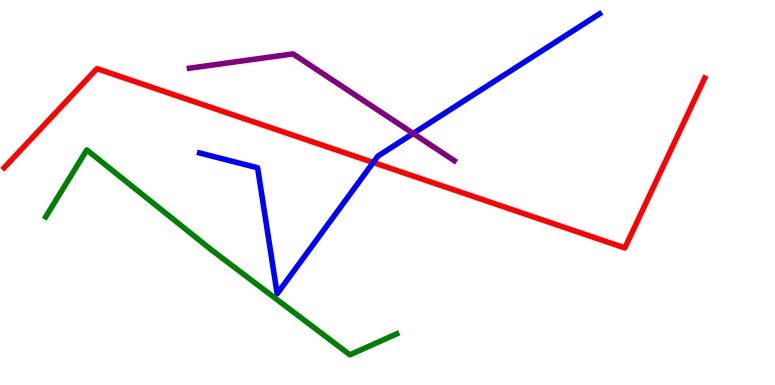[{'lines': ['blue', 'red'], 'intersections': [{'x': 4.82, 'y': 5.78}]}, {'lines': ['green', 'red'], 'intersections': []}, {'lines': ['purple', 'red'], 'intersections': []}, {'lines': ['blue', 'green'], 'intersections': []}, {'lines': ['blue', 'purple'], 'intersections': [{'x': 5.33, 'y': 6.53}]}, {'lines': ['green', 'purple'], 'intersections': []}]